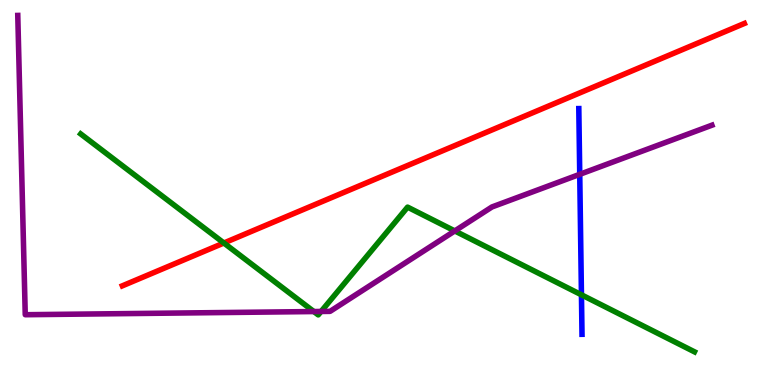[{'lines': ['blue', 'red'], 'intersections': []}, {'lines': ['green', 'red'], 'intersections': [{'x': 2.89, 'y': 3.69}]}, {'lines': ['purple', 'red'], 'intersections': []}, {'lines': ['blue', 'green'], 'intersections': [{'x': 7.5, 'y': 2.34}]}, {'lines': ['blue', 'purple'], 'intersections': [{'x': 7.48, 'y': 5.47}]}, {'lines': ['green', 'purple'], 'intersections': [{'x': 4.05, 'y': 1.91}, {'x': 4.14, 'y': 1.91}, {'x': 5.87, 'y': 4.0}]}]